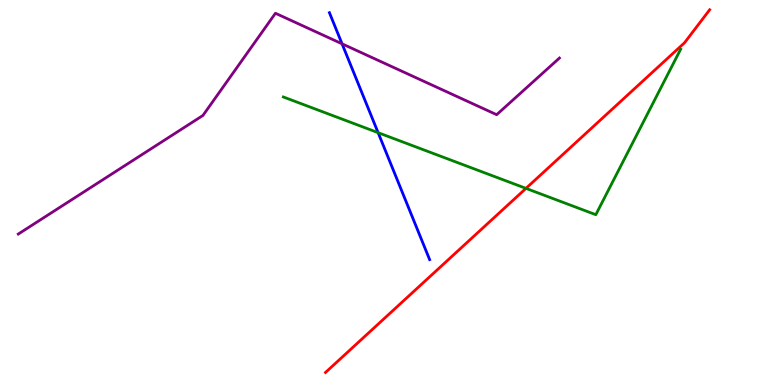[{'lines': ['blue', 'red'], 'intersections': []}, {'lines': ['green', 'red'], 'intersections': [{'x': 6.79, 'y': 5.11}]}, {'lines': ['purple', 'red'], 'intersections': []}, {'lines': ['blue', 'green'], 'intersections': [{'x': 4.88, 'y': 6.55}]}, {'lines': ['blue', 'purple'], 'intersections': [{'x': 4.41, 'y': 8.86}]}, {'lines': ['green', 'purple'], 'intersections': []}]